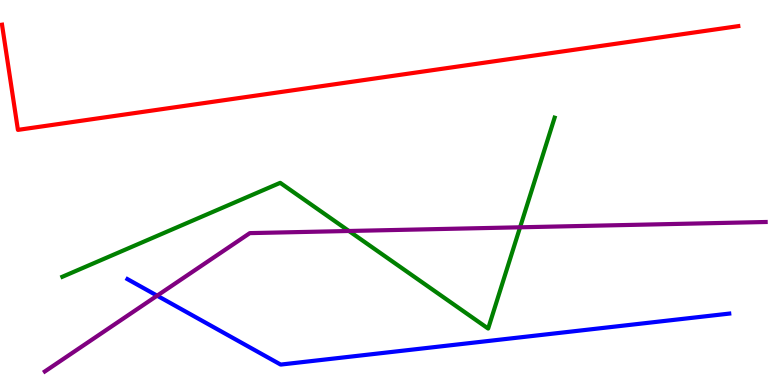[{'lines': ['blue', 'red'], 'intersections': []}, {'lines': ['green', 'red'], 'intersections': []}, {'lines': ['purple', 'red'], 'intersections': []}, {'lines': ['blue', 'green'], 'intersections': []}, {'lines': ['blue', 'purple'], 'intersections': [{'x': 2.03, 'y': 2.32}]}, {'lines': ['green', 'purple'], 'intersections': [{'x': 4.5, 'y': 4.0}, {'x': 6.71, 'y': 4.1}]}]